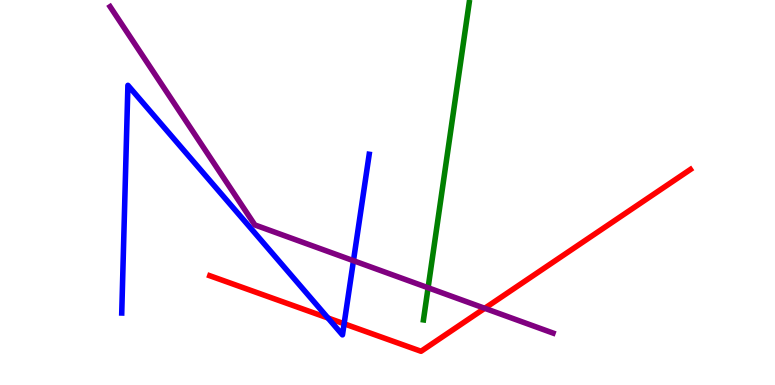[{'lines': ['blue', 'red'], 'intersections': [{'x': 4.23, 'y': 1.74}, {'x': 4.44, 'y': 1.59}]}, {'lines': ['green', 'red'], 'intersections': []}, {'lines': ['purple', 'red'], 'intersections': [{'x': 6.25, 'y': 1.99}]}, {'lines': ['blue', 'green'], 'intersections': []}, {'lines': ['blue', 'purple'], 'intersections': [{'x': 4.56, 'y': 3.23}]}, {'lines': ['green', 'purple'], 'intersections': [{'x': 5.52, 'y': 2.53}]}]